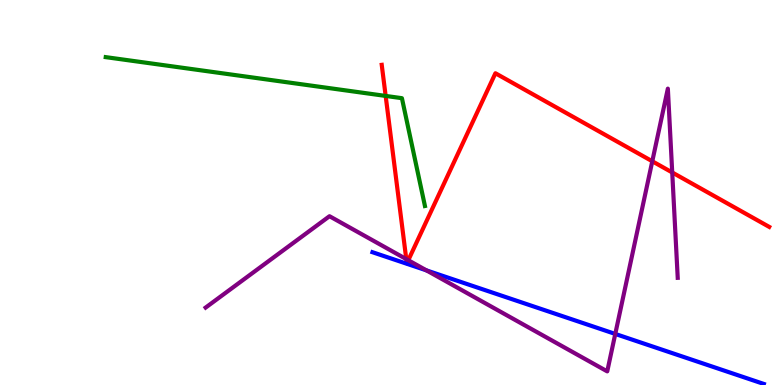[{'lines': ['blue', 'red'], 'intersections': []}, {'lines': ['green', 'red'], 'intersections': [{'x': 4.98, 'y': 7.51}]}, {'lines': ['purple', 'red'], 'intersections': [{'x': 5.24, 'y': 3.27}, {'x': 5.27, 'y': 3.24}, {'x': 8.42, 'y': 5.81}, {'x': 8.67, 'y': 5.52}]}, {'lines': ['blue', 'green'], 'intersections': []}, {'lines': ['blue', 'purple'], 'intersections': [{'x': 5.5, 'y': 2.98}, {'x': 7.94, 'y': 1.33}]}, {'lines': ['green', 'purple'], 'intersections': []}]